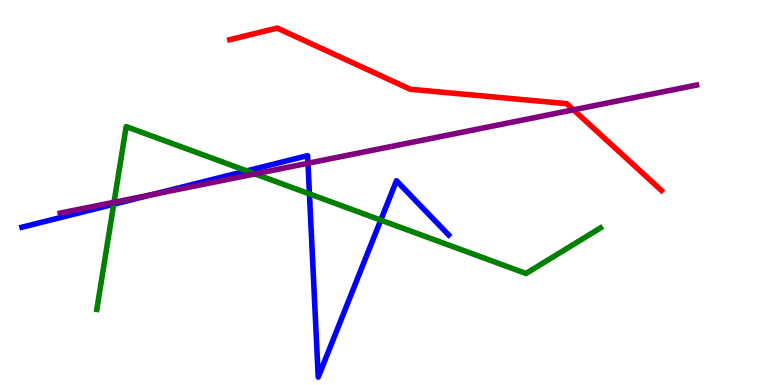[{'lines': ['blue', 'red'], 'intersections': []}, {'lines': ['green', 'red'], 'intersections': []}, {'lines': ['purple', 'red'], 'intersections': [{'x': 7.4, 'y': 7.15}]}, {'lines': ['blue', 'green'], 'intersections': [{'x': 1.47, 'y': 4.7}, {'x': 3.18, 'y': 5.56}, {'x': 3.99, 'y': 4.96}, {'x': 4.91, 'y': 4.28}]}, {'lines': ['blue', 'purple'], 'intersections': [{'x': 1.96, 'y': 4.94}, {'x': 3.97, 'y': 5.76}]}, {'lines': ['green', 'purple'], 'intersections': [{'x': 1.47, 'y': 4.75}, {'x': 3.29, 'y': 5.48}]}]